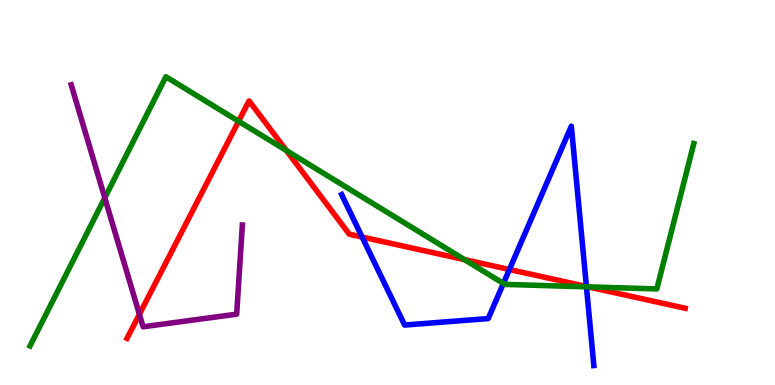[{'lines': ['blue', 'red'], 'intersections': [{'x': 4.67, 'y': 3.84}, {'x': 6.57, 'y': 3.0}, {'x': 7.57, 'y': 2.56}]}, {'lines': ['green', 'red'], 'intersections': [{'x': 3.08, 'y': 6.85}, {'x': 3.7, 'y': 6.09}, {'x': 5.99, 'y': 3.26}, {'x': 7.59, 'y': 2.55}]}, {'lines': ['purple', 'red'], 'intersections': [{'x': 1.8, 'y': 1.84}]}, {'lines': ['blue', 'green'], 'intersections': [{'x': 6.5, 'y': 2.64}, {'x': 7.57, 'y': 2.55}]}, {'lines': ['blue', 'purple'], 'intersections': []}, {'lines': ['green', 'purple'], 'intersections': [{'x': 1.35, 'y': 4.86}]}]